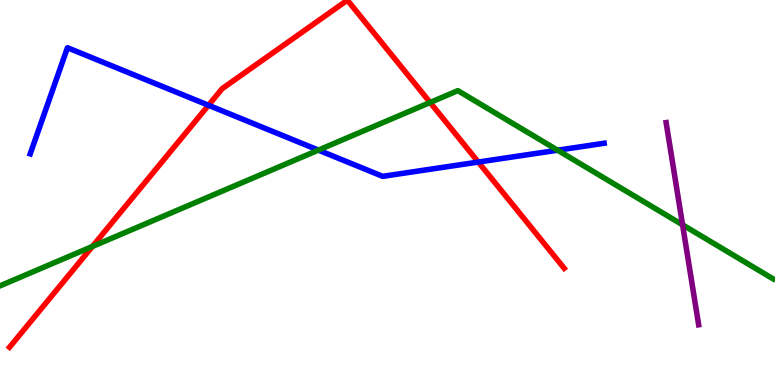[{'lines': ['blue', 'red'], 'intersections': [{'x': 2.69, 'y': 7.27}, {'x': 6.17, 'y': 5.79}]}, {'lines': ['green', 'red'], 'intersections': [{'x': 1.19, 'y': 3.6}, {'x': 5.55, 'y': 7.34}]}, {'lines': ['purple', 'red'], 'intersections': []}, {'lines': ['blue', 'green'], 'intersections': [{'x': 4.11, 'y': 6.1}, {'x': 7.19, 'y': 6.1}]}, {'lines': ['blue', 'purple'], 'intersections': []}, {'lines': ['green', 'purple'], 'intersections': [{'x': 8.81, 'y': 4.16}]}]